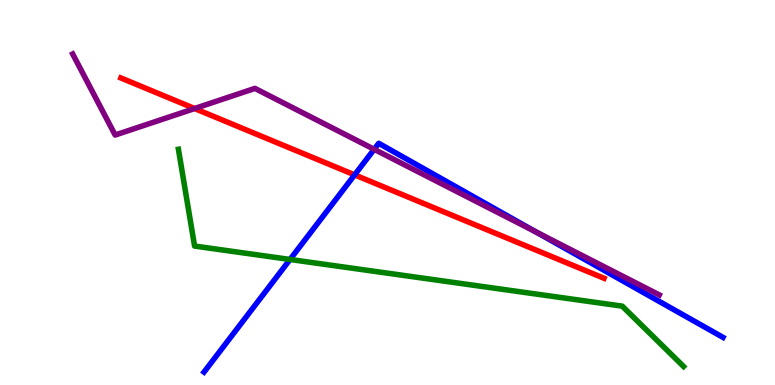[{'lines': ['blue', 'red'], 'intersections': [{'x': 4.58, 'y': 5.46}]}, {'lines': ['green', 'red'], 'intersections': []}, {'lines': ['purple', 'red'], 'intersections': [{'x': 2.51, 'y': 7.18}]}, {'lines': ['blue', 'green'], 'intersections': [{'x': 3.74, 'y': 3.26}]}, {'lines': ['blue', 'purple'], 'intersections': [{'x': 4.83, 'y': 6.12}, {'x': 6.91, 'y': 3.98}]}, {'lines': ['green', 'purple'], 'intersections': []}]